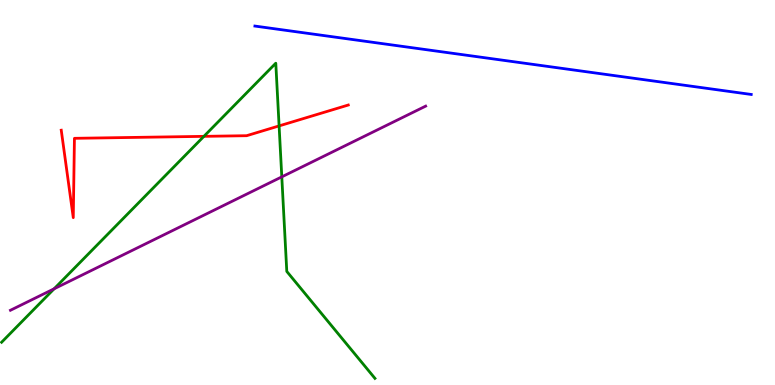[{'lines': ['blue', 'red'], 'intersections': []}, {'lines': ['green', 'red'], 'intersections': [{'x': 2.63, 'y': 6.46}, {'x': 3.6, 'y': 6.73}]}, {'lines': ['purple', 'red'], 'intersections': []}, {'lines': ['blue', 'green'], 'intersections': []}, {'lines': ['blue', 'purple'], 'intersections': []}, {'lines': ['green', 'purple'], 'intersections': [{'x': 0.699, 'y': 2.5}, {'x': 3.64, 'y': 5.41}]}]